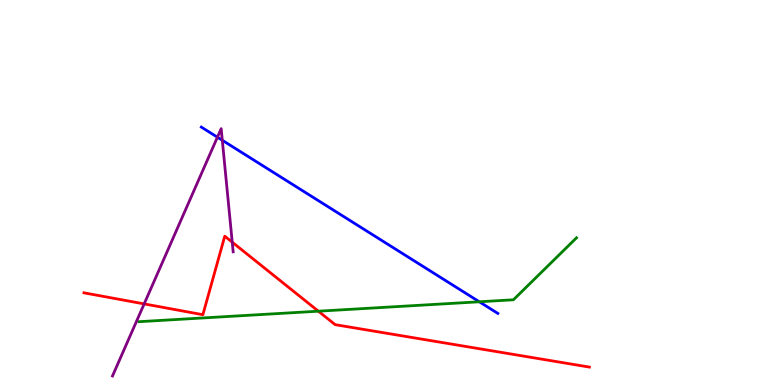[{'lines': ['blue', 'red'], 'intersections': []}, {'lines': ['green', 'red'], 'intersections': [{'x': 4.11, 'y': 1.92}]}, {'lines': ['purple', 'red'], 'intersections': [{'x': 1.86, 'y': 2.11}, {'x': 3.0, 'y': 3.71}]}, {'lines': ['blue', 'green'], 'intersections': [{'x': 6.18, 'y': 2.16}]}, {'lines': ['blue', 'purple'], 'intersections': [{'x': 2.81, 'y': 6.44}, {'x': 2.87, 'y': 6.36}]}, {'lines': ['green', 'purple'], 'intersections': []}]